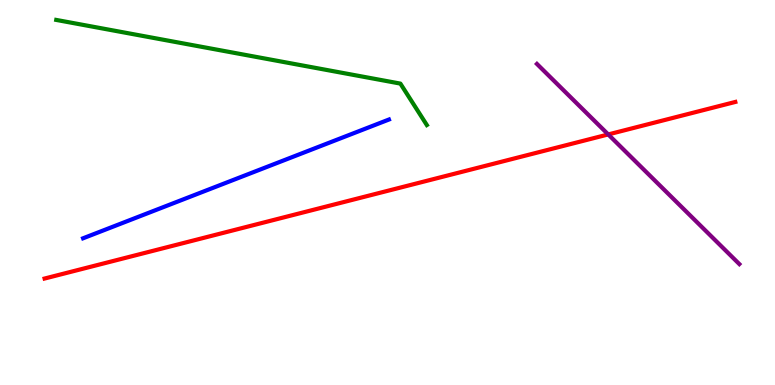[{'lines': ['blue', 'red'], 'intersections': []}, {'lines': ['green', 'red'], 'intersections': []}, {'lines': ['purple', 'red'], 'intersections': [{'x': 7.85, 'y': 6.51}]}, {'lines': ['blue', 'green'], 'intersections': []}, {'lines': ['blue', 'purple'], 'intersections': []}, {'lines': ['green', 'purple'], 'intersections': []}]